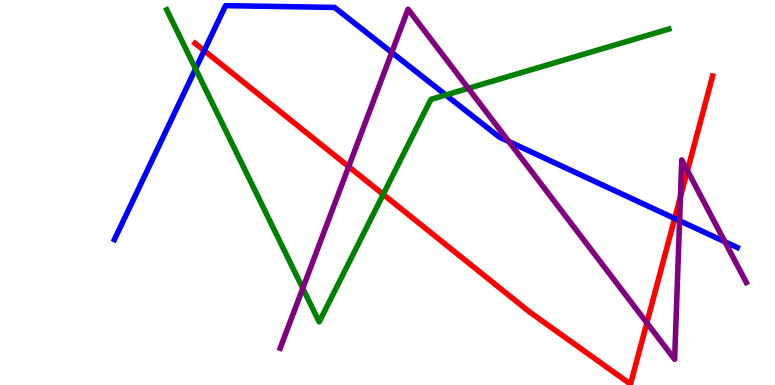[{'lines': ['blue', 'red'], 'intersections': [{'x': 2.63, 'y': 8.69}, {'x': 8.71, 'y': 4.33}]}, {'lines': ['green', 'red'], 'intersections': [{'x': 4.94, 'y': 4.95}]}, {'lines': ['purple', 'red'], 'intersections': [{'x': 4.5, 'y': 5.67}, {'x': 8.35, 'y': 1.61}, {'x': 8.78, 'y': 4.89}, {'x': 8.87, 'y': 5.57}]}, {'lines': ['blue', 'green'], 'intersections': [{'x': 2.52, 'y': 8.21}, {'x': 5.75, 'y': 7.53}]}, {'lines': ['blue', 'purple'], 'intersections': [{'x': 5.06, 'y': 8.64}, {'x': 6.57, 'y': 6.32}, {'x': 8.77, 'y': 4.27}, {'x': 9.35, 'y': 3.72}]}, {'lines': ['green', 'purple'], 'intersections': [{'x': 3.91, 'y': 2.51}, {'x': 6.04, 'y': 7.71}]}]